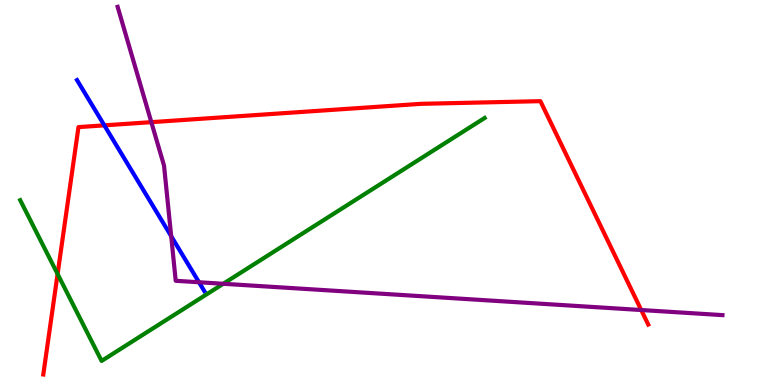[{'lines': ['blue', 'red'], 'intersections': [{'x': 1.35, 'y': 6.74}]}, {'lines': ['green', 'red'], 'intersections': [{'x': 0.743, 'y': 2.88}]}, {'lines': ['purple', 'red'], 'intersections': [{'x': 1.95, 'y': 6.83}, {'x': 8.27, 'y': 1.95}]}, {'lines': ['blue', 'green'], 'intersections': []}, {'lines': ['blue', 'purple'], 'intersections': [{'x': 2.21, 'y': 3.87}, {'x': 2.57, 'y': 2.67}]}, {'lines': ['green', 'purple'], 'intersections': [{'x': 2.88, 'y': 2.63}]}]